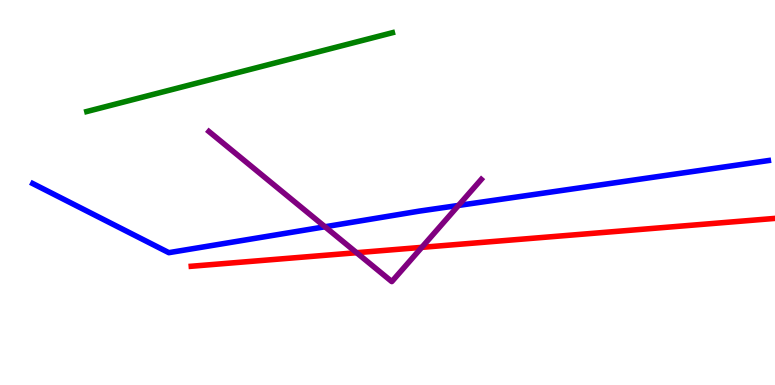[{'lines': ['blue', 'red'], 'intersections': []}, {'lines': ['green', 'red'], 'intersections': []}, {'lines': ['purple', 'red'], 'intersections': [{'x': 4.6, 'y': 3.44}, {'x': 5.44, 'y': 3.58}]}, {'lines': ['blue', 'green'], 'intersections': []}, {'lines': ['blue', 'purple'], 'intersections': [{'x': 4.19, 'y': 4.11}, {'x': 5.92, 'y': 4.66}]}, {'lines': ['green', 'purple'], 'intersections': []}]